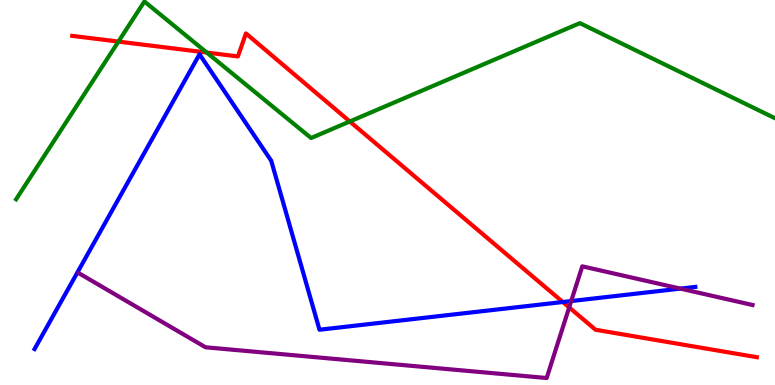[{'lines': ['blue', 'red'], 'intersections': [{'x': 7.26, 'y': 2.16}]}, {'lines': ['green', 'red'], 'intersections': [{'x': 1.53, 'y': 8.92}, {'x': 2.67, 'y': 8.63}, {'x': 4.51, 'y': 6.84}]}, {'lines': ['purple', 'red'], 'intersections': [{'x': 7.34, 'y': 2.02}]}, {'lines': ['blue', 'green'], 'intersections': []}, {'lines': ['blue', 'purple'], 'intersections': [{'x': 7.37, 'y': 2.18}, {'x': 8.78, 'y': 2.5}]}, {'lines': ['green', 'purple'], 'intersections': []}]